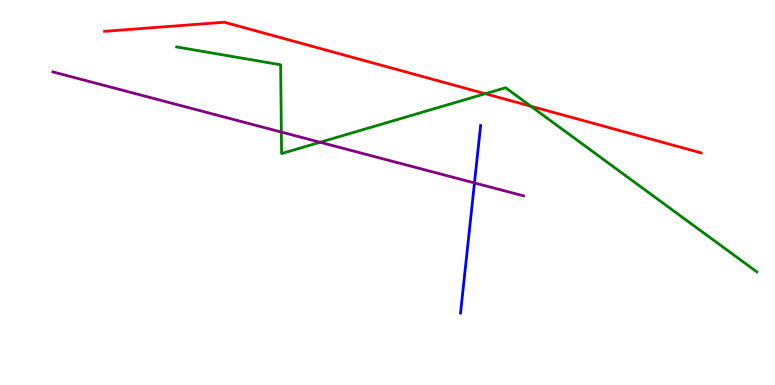[{'lines': ['blue', 'red'], 'intersections': []}, {'lines': ['green', 'red'], 'intersections': [{'x': 6.26, 'y': 7.57}, {'x': 6.85, 'y': 7.24}]}, {'lines': ['purple', 'red'], 'intersections': []}, {'lines': ['blue', 'green'], 'intersections': []}, {'lines': ['blue', 'purple'], 'intersections': [{'x': 6.12, 'y': 5.25}]}, {'lines': ['green', 'purple'], 'intersections': [{'x': 3.63, 'y': 6.57}, {'x': 4.13, 'y': 6.3}]}]